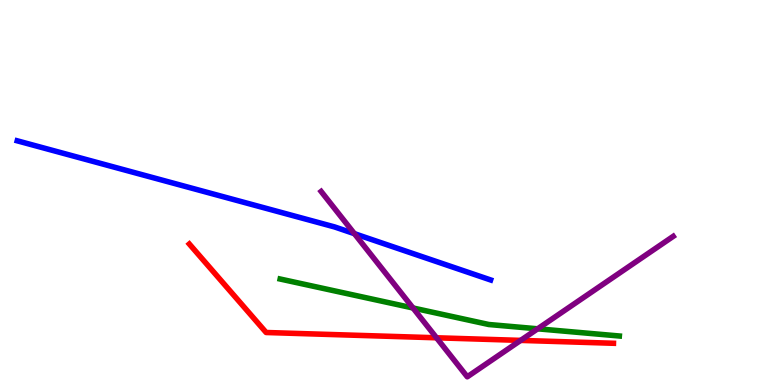[{'lines': ['blue', 'red'], 'intersections': []}, {'lines': ['green', 'red'], 'intersections': []}, {'lines': ['purple', 'red'], 'intersections': [{'x': 5.63, 'y': 1.23}, {'x': 6.72, 'y': 1.16}]}, {'lines': ['blue', 'green'], 'intersections': []}, {'lines': ['blue', 'purple'], 'intersections': [{'x': 4.57, 'y': 3.93}]}, {'lines': ['green', 'purple'], 'intersections': [{'x': 5.33, 'y': 2.0}, {'x': 6.94, 'y': 1.46}]}]